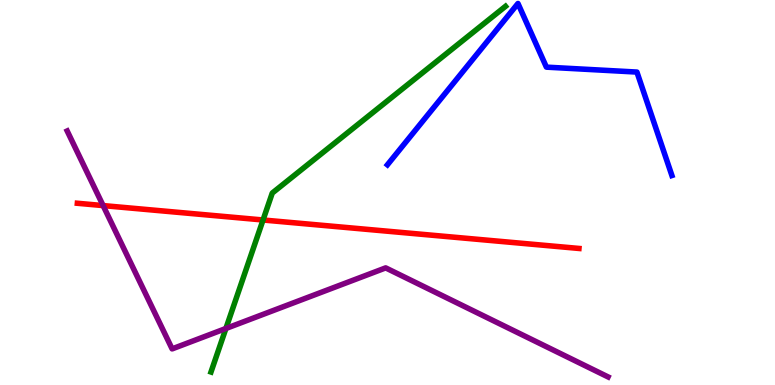[{'lines': ['blue', 'red'], 'intersections': []}, {'lines': ['green', 'red'], 'intersections': [{'x': 3.39, 'y': 4.29}]}, {'lines': ['purple', 'red'], 'intersections': [{'x': 1.33, 'y': 4.66}]}, {'lines': ['blue', 'green'], 'intersections': []}, {'lines': ['blue', 'purple'], 'intersections': []}, {'lines': ['green', 'purple'], 'intersections': [{'x': 2.91, 'y': 1.47}]}]